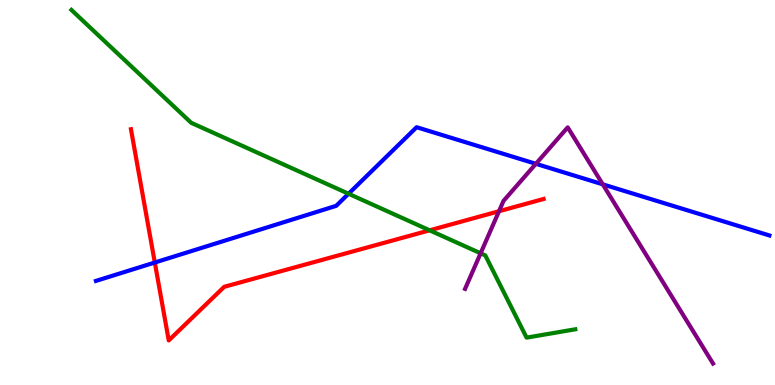[{'lines': ['blue', 'red'], 'intersections': [{'x': 2.0, 'y': 3.18}]}, {'lines': ['green', 'red'], 'intersections': [{'x': 5.54, 'y': 4.02}]}, {'lines': ['purple', 'red'], 'intersections': [{'x': 6.44, 'y': 4.51}]}, {'lines': ['blue', 'green'], 'intersections': [{'x': 4.5, 'y': 4.97}]}, {'lines': ['blue', 'purple'], 'intersections': [{'x': 6.91, 'y': 5.75}, {'x': 7.78, 'y': 5.21}]}, {'lines': ['green', 'purple'], 'intersections': [{'x': 6.2, 'y': 3.42}]}]